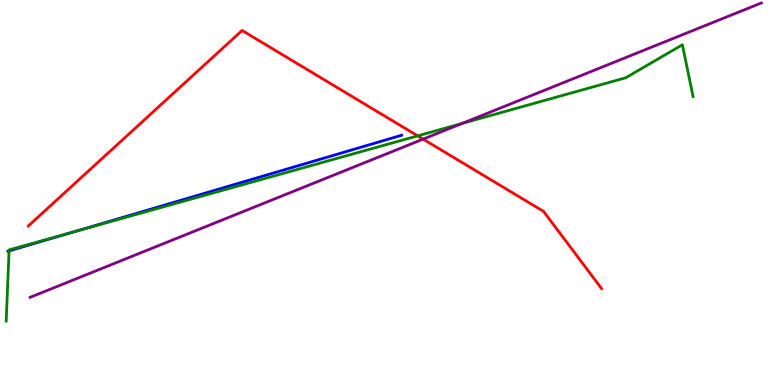[{'lines': ['blue', 'red'], 'intersections': []}, {'lines': ['green', 'red'], 'intersections': [{'x': 5.39, 'y': 6.47}]}, {'lines': ['purple', 'red'], 'intersections': [{'x': 5.46, 'y': 6.39}]}, {'lines': ['blue', 'green'], 'intersections': [{'x': 0.117, 'y': 3.48}, {'x': 0.951, 'y': 3.98}]}, {'lines': ['blue', 'purple'], 'intersections': []}, {'lines': ['green', 'purple'], 'intersections': [{'x': 5.96, 'y': 6.79}]}]